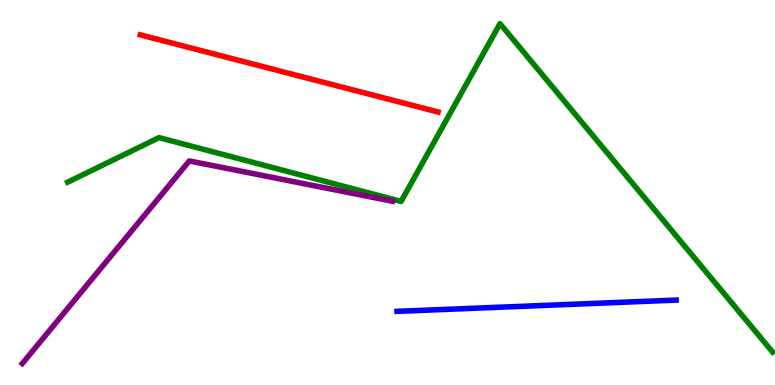[{'lines': ['blue', 'red'], 'intersections': []}, {'lines': ['green', 'red'], 'intersections': []}, {'lines': ['purple', 'red'], 'intersections': []}, {'lines': ['blue', 'green'], 'intersections': []}, {'lines': ['blue', 'purple'], 'intersections': []}, {'lines': ['green', 'purple'], 'intersections': []}]